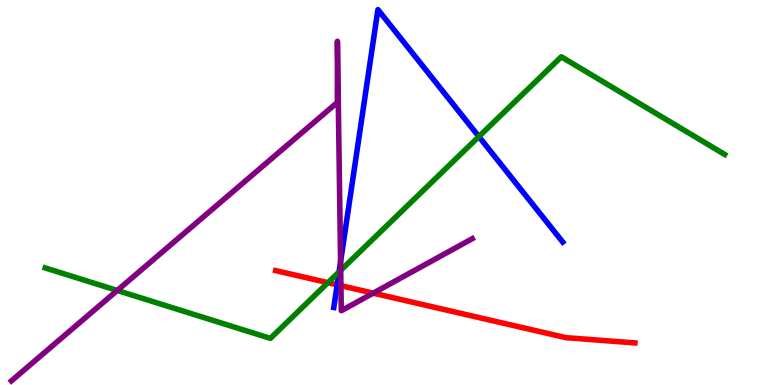[{'lines': ['blue', 'red'], 'intersections': [{'x': 4.35, 'y': 2.6}]}, {'lines': ['green', 'red'], 'intersections': [{'x': 4.23, 'y': 2.66}]}, {'lines': ['purple', 'red'], 'intersections': [{'x': 4.4, 'y': 2.58}, {'x': 4.82, 'y': 2.39}]}, {'lines': ['blue', 'green'], 'intersections': [{'x': 4.38, 'y': 2.94}, {'x': 6.18, 'y': 6.45}]}, {'lines': ['blue', 'purple'], 'intersections': [{'x': 4.39, 'y': 3.2}]}, {'lines': ['green', 'purple'], 'intersections': [{'x': 1.51, 'y': 2.46}, {'x': 4.4, 'y': 2.98}]}]